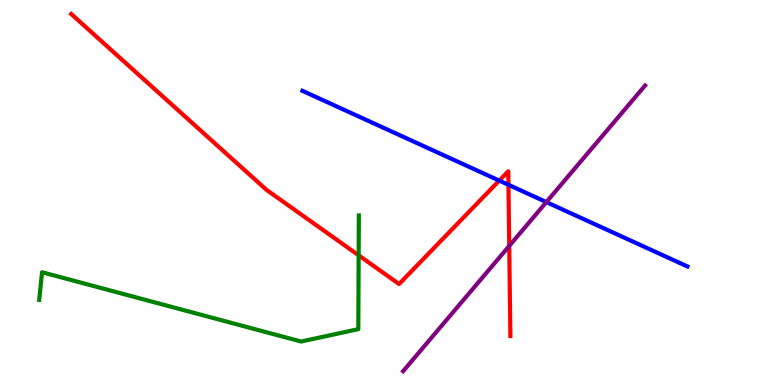[{'lines': ['blue', 'red'], 'intersections': [{'x': 6.44, 'y': 5.31}, {'x': 6.56, 'y': 5.2}]}, {'lines': ['green', 'red'], 'intersections': [{'x': 4.63, 'y': 3.37}]}, {'lines': ['purple', 'red'], 'intersections': [{'x': 6.57, 'y': 3.61}]}, {'lines': ['blue', 'green'], 'intersections': []}, {'lines': ['blue', 'purple'], 'intersections': [{'x': 7.05, 'y': 4.75}]}, {'lines': ['green', 'purple'], 'intersections': []}]